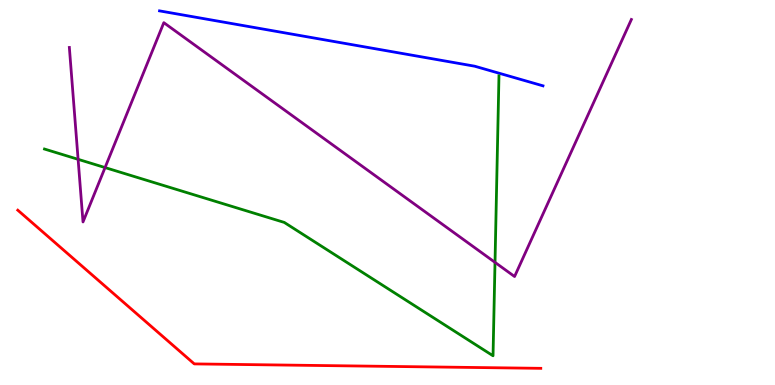[{'lines': ['blue', 'red'], 'intersections': []}, {'lines': ['green', 'red'], 'intersections': []}, {'lines': ['purple', 'red'], 'intersections': []}, {'lines': ['blue', 'green'], 'intersections': []}, {'lines': ['blue', 'purple'], 'intersections': []}, {'lines': ['green', 'purple'], 'intersections': [{'x': 1.01, 'y': 5.86}, {'x': 1.36, 'y': 5.65}, {'x': 6.39, 'y': 3.19}]}]